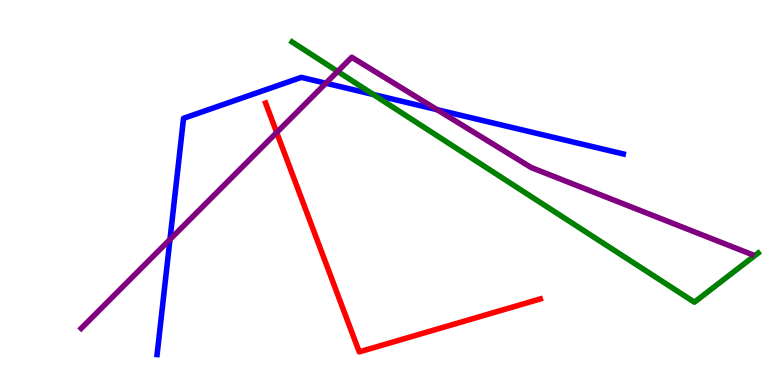[{'lines': ['blue', 'red'], 'intersections': []}, {'lines': ['green', 'red'], 'intersections': []}, {'lines': ['purple', 'red'], 'intersections': [{'x': 3.57, 'y': 6.56}]}, {'lines': ['blue', 'green'], 'intersections': [{'x': 4.82, 'y': 7.55}]}, {'lines': ['blue', 'purple'], 'intersections': [{'x': 2.19, 'y': 3.78}, {'x': 4.2, 'y': 7.84}, {'x': 5.64, 'y': 7.15}]}, {'lines': ['green', 'purple'], 'intersections': [{'x': 4.36, 'y': 8.14}]}]